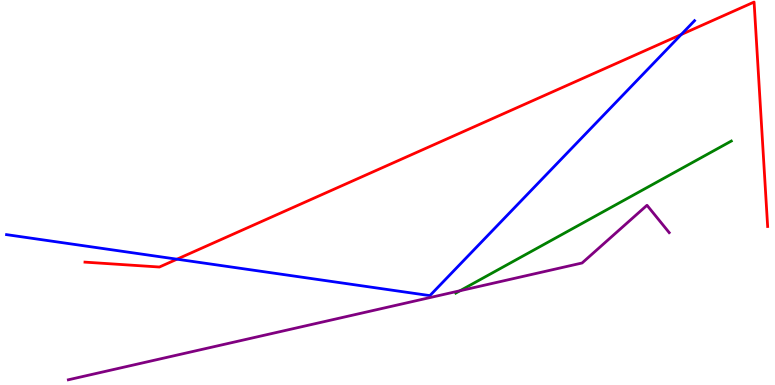[{'lines': ['blue', 'red'], 'intersections': [{'x': 2.28, 'y': 3.27}, {'x': 8.79, 'y': 9.1}]}, {'lines': ['green', 'red'], 'intersections': []}, {'lines': ['purple', 'red'], 'intersections': []}, {'lines': ['blue', 'green'], 'intersections': []}, {'lines': ['blue', 'purple'], 'intersections': []}, {'lines': ['green', 'purple'], 'intersections': [{'x': 5.94, 'y': 2.45}]}]